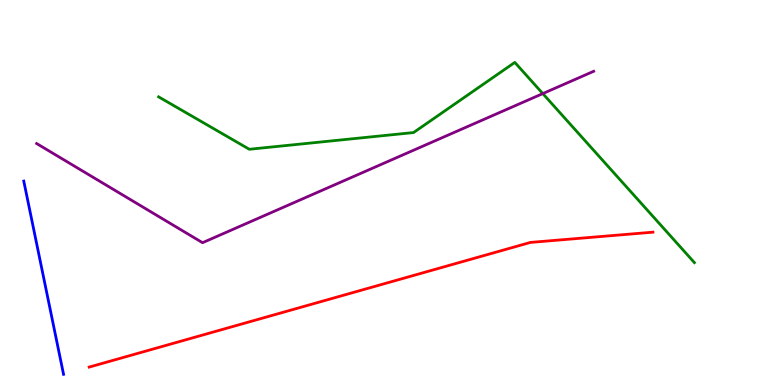[{'lines': ['blue', 'red'], 'intersections': []}, {'lines': ['green', 'red'], 'intersections': []}, {'lines': ['purple', 'red'], 'intersections': []}, {'lines': ['blue', 'green'], 'intersections': []}, {'lines': ['blue', 'purple'], 'intersections': []}, {'lines': ['green', 'purple'], 'intersections': [{'x': 7.0, 'y': 7.57}]}]